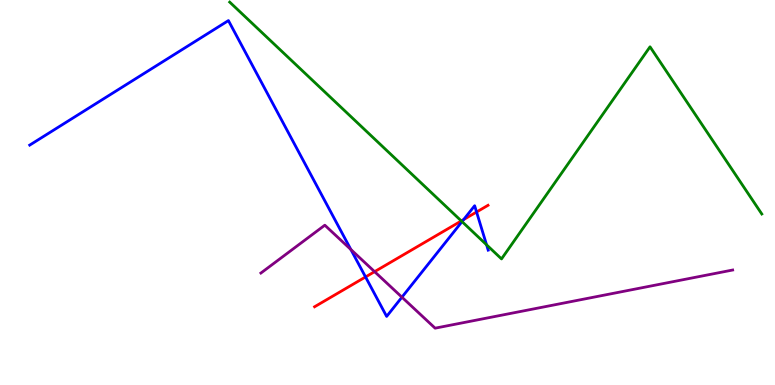[{'lines': ['blue', 'red'], 'intersections': [{'x': 4.72, 'y': 2.81}, {'x': 5.98, 'y': 4.3}, {'x': 6.15, 'y': 4.49}]}, {'lines': ['green', 'red'], 'intersections': [{'x': 5.95, 'y': 4.26}]}, {'lines': ['purple', 'red'], 'intersections': [{'x': 4.83, 'y': 2.94}]}, {'lines': ['blue', 'green'], 'intersections': [{'x': 5.96, 'y': 4.24}, {'x': 6.28, 'y': 3.64}]}, {'lines': ['blue', 'purple'], 'intersections': [{'x': 4.53, 'y': 3.52}, {'x': 5.19, 'y': 2.28}]}, {'lines': ['green', 'purple'], 'intersections': []}]